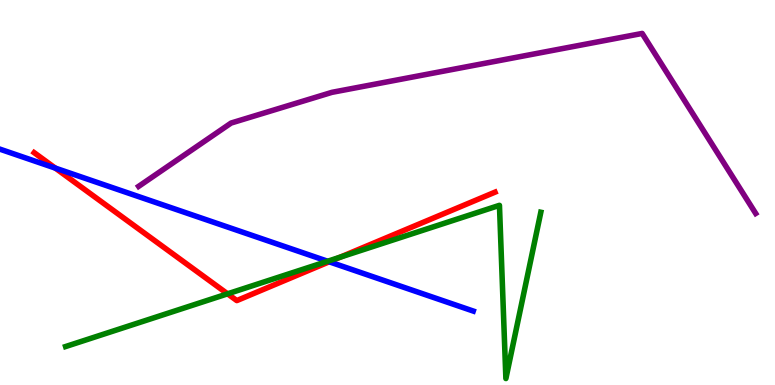[{'lines': ['blue', 'red'], 'intersections': [{'x': 0.714, 'y': 5.63}, {'x': 4.25, 'y': 3.2}]}, {'lines': ['green', 'red'], 'intersections': [{'x': 2.94, 'y': 2.37}, {'x': 4.39, 'y': 3.32}]}, {'lines': ['purple', 'red'], 'intersections': []}, {'lines': ['blue', 'green'], 'intersections': [{'x': 4.23, 'y': 3.21}]}, {'lines': ['blue', 'purple'], 'intersections': []}, {'lines': ['green', 'purple'], 'intersections': []}]